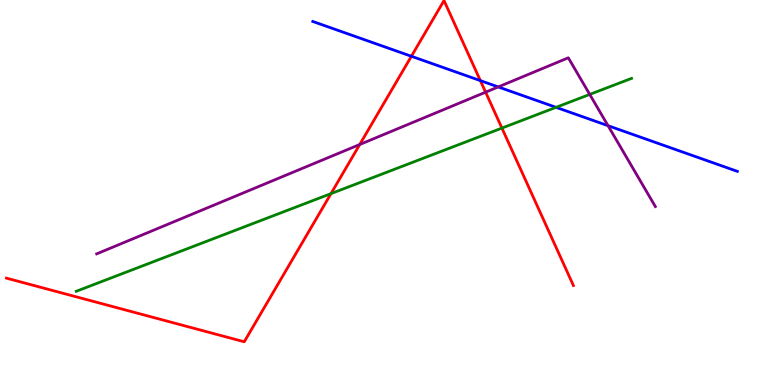[{'lines': ['blue', 'red'], 'intersections': [{'x': 5.31, 'y': 8.54}, {'x': 6.2, 'y': 7.91}]}, {'lines': ['green', 'red'], 'intersections': [{'x': 4.27, 'y': 4.97}, {'x': 6.48, 'y': 6.67}]}, {'lines': ['purple', 'red'], 'intersections': [{'x': 4.64, 'y': 6.25}, {'x': 6.27, 'y': 7.61}]}, {'lines': ['blue', 'green'], 'intersections': [{'x': 7.17, 'y': 7.21}]}, {'lines': ['blue', 'purple'], 'intersections': [{'x': 6.43, 'y': 7.74}, {'x': 7.85, 'y': 6.74}]}, {'lines': ['green', 'purple'], 'intersections': [{'x': 7.61, 'y': 7.55}]}]